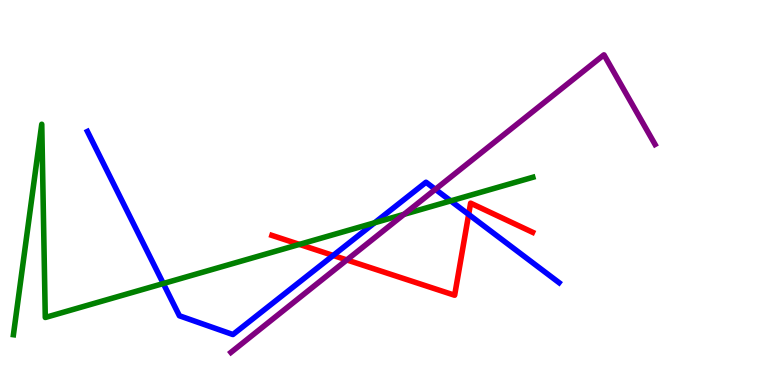[{'lines': ['blue', 'red'], 'intersections': [{'x': 4.3, 'y': 3.36}, {'x': 6.05, 'y': 4.43}]}, {'lines': ['green', 'red'], 'intersections': [{'x': 3.86, 'y': 3.65}]}, {'lines': ['purple', 'red'], 'intersections': [{'x': 4.48, 'y': 3.25}]}, {'lines': ['blue', 'green'], 'intersections': [{'x': 2.11, 'y': 2.64}, {'x': 4.83, 'y': 4.21}, {'x': 5.82, 'y': 4.78}]}, {'lines': ['blue', 'purple'], 'intersections': [{'x': 5.62, 'y': 5.08}]}, {'lines': ['green', 'purple'], 'intersections': [{'x': 5.21, 'y': 4.43}]}]